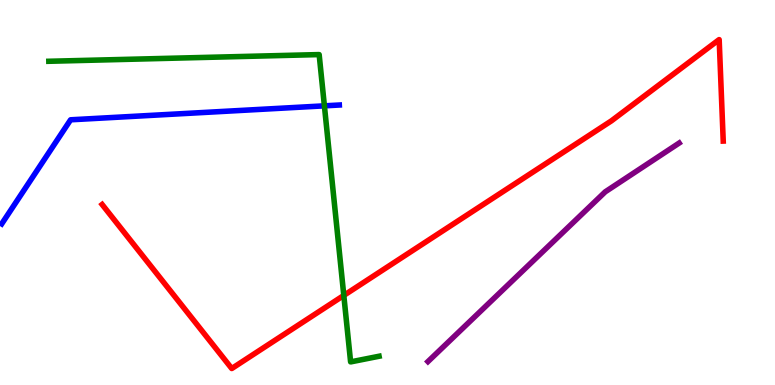[{'lines': ['blue', 'red'], 'intersections': []}, {'lines': ['green', 'red'], 'intersections': [{'x': 4.44, 'y': 2.33}]}, {'lines': ['purple', 'red'], 'intersections': []}, {'lines': ['blue', 'green'], 'intersections': [{'x': 4.19, 'y': 7.25}]}, {'lines': ['blue', 'purple'], 'intersections': []}, {'lines': ['green', 'purple'], 'intersections': []}]